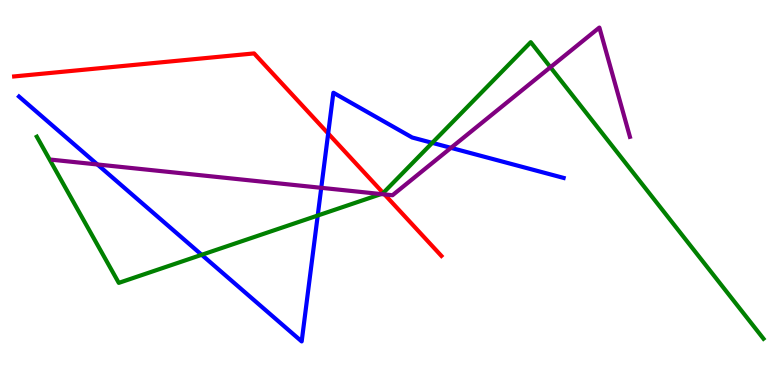[{'lines': ['blue', 'red'], 'intersections': [{'x': 4.23, 'y': 6.53}]}, {'lines': ['green', 'red'], 'intersections': [{'x': 4.94, 'y': 4.99}]}, {'lines': ['purple', 'red'], 'intersections': [{'x': 4.96, 'y': 4.95}]}, {'lines': ['blue', 'green'], 'intersections': [{'x': 2.6, 'y': 3.38}, {'x': 4.1, 'y': 4.4}, {'x': 5.58, 'y': 6.29}]}, {'lines': ['blue', 'purple'], 'intersections': [{'x': 1.26, 'y': 5.73}, {'x': 4.15, 'y': 5.12}, {'x': 5.82, 'y': 6.16}]}, {'lines': ['green', 'purple'], 'intersections': [{'x': 4.92, 'y': 4.96}, {'x': 7.1, 'y': 8.25}]}]